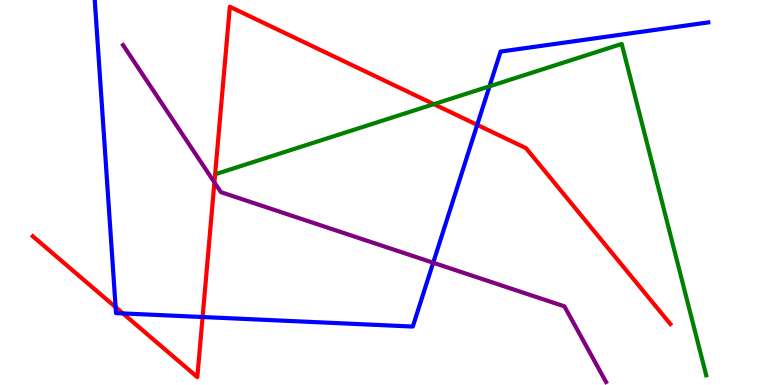[{'lines': ['blue', 'red'], 'intersections': [{'x': 1.49, 'y': 2.02}, {'x': 1.59, 'y': 1.86}, {'x': 2.61, 'y': 1.77}, {'x': 6.16, 'y': 6.76}]}, {'lines': ['green', 'red'], 'intersections': [{'x': 5.6, 'y': 7.29}]}, {'lines': ['purple', 'red'], 'intersections': [{'x': 2.77, 'y': 5.26}]}, {'lines': ['blue', 'green'], 'intersections': [{'x': 6.32, 'y': 7.76}]}, {'lines': ['blue', 'purple'], 'intersections': [{'x': 5.59, 'y': 3.18}]}, {'lines': ['green', 'purple'], 'intersections': []}]